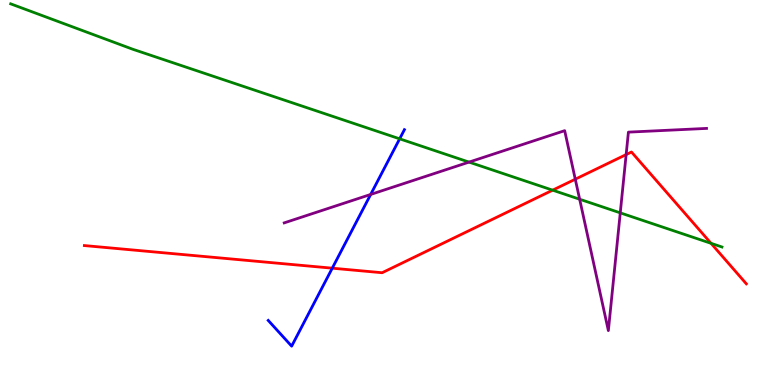[{'lines': ['blue', 'red'], 'intersections': [{'x': 4.29, 'y': 3.03}]}, {'lines': ['green', 'red'], 'intersections': [{'x': 7.13, 'y': 5.06}, {'x': 9.17, 'y': 3.68}]}, {'lines': ['purple', 'red'], 'intersections': [{'x': 7.42, 'y': 5.35}, {'x': 8.08, 'y': 5.99}]}, {'lines': ['blue', 'green'], 'intersections': [{'x': 5.16, 'y': 6.39}]}, {'lines': ['blue', 'purple'], 'intersections': [{'x': 4.78, 'y': 4.95}]}, {'lines': ['green', 'purple'], 'intersections': [{'x': 6.05, 'y': 5.79}, {'x': 7.48, 'y': 4.83}, {'x': 8.0, 'y': 4.47}]}]